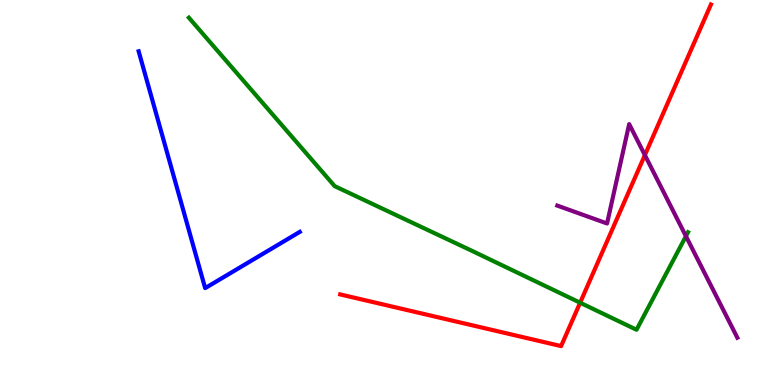[{'lines': ['blue', 'red'], 'intersections': []}, {'lines': ['green', 'red'], 'intersections': [{'x': 7.49, 'y': 2.14}]}, {'lines': ['purple', 'red'], 'intersections': [{'x': 8.32, 'y': 5.97}]}, {'lines': ['blue', 'green'], 'intersections': []}, {'lines': ['blue', 'purple'], 'intersections': []}, {'lines': ['green', 'purple'], 'intersections': [{'x': 8.85, 'y': 3.87}]}]